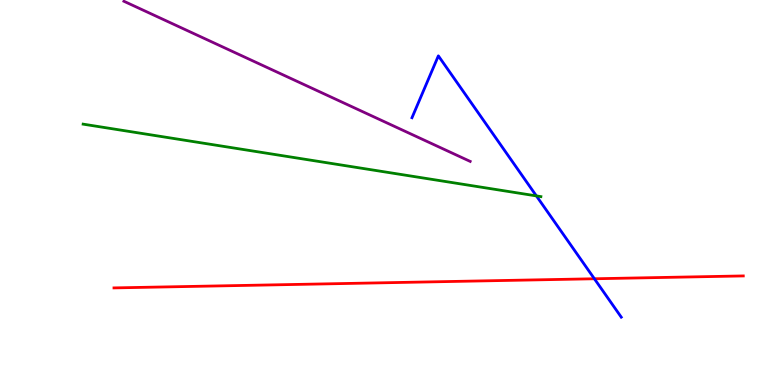[{'lines': ['blue', 'red'], 'intersections': [{'x': 7.67, 'y': 2.76}]}, {'lines': ['green', 'red'], 'intersections': []}, {'lines': ['purple', 'red'], 'intersections': []}, {'lines': ['blue', 'green'], 'intersections': [{'x': 6.92, 'y': 4.91}]}, {'lines': ['blue', 'purple'], 'intersections': []}, {'lines': ['green', 'purple'], 'intersections': []}]